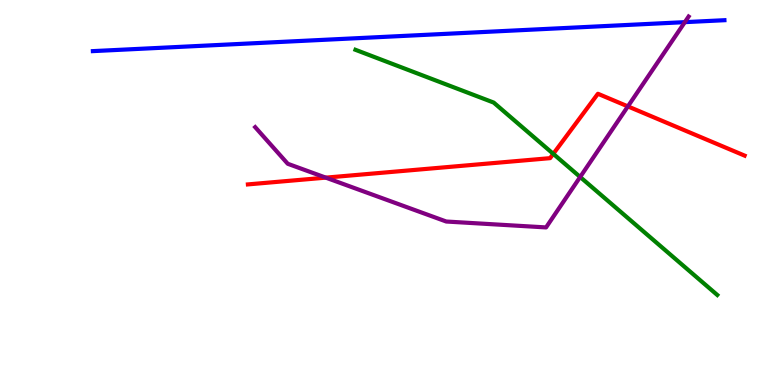[{'lines': ['blue', 'red'], 'intersections': []}, {'lines': ['green', 'red'], 'intersections': [{'x': 7.14, 'y': 6.0}]}, {'lines': ['purple', 'red'], 'intersections': [{'x': 4.2, 'y': 5.39}, {'x': 8.1, 'y': 7.24}]}, {'lines': ['blue', 'green'], 'intersections': []}, {'lines': ['blue', 'purple'], 'intersections': [{'x': 8.84, 'y': 9.42}]}, {'lines': ['green', 'purple'], 'intersections': [{'x': 7.49, 'y': 5.4}]}]